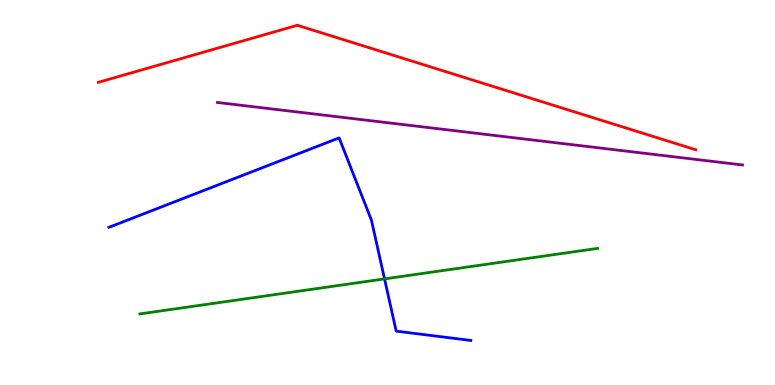[{'lines': ['blue', 'red'], 'intersections': []}, {'lines': ['green', 'red'], 'intersections': []}, {'lines': ['purple', 'red'], 'intersections': []}, {'lines': ['blue', 'green'], 'intersections': [{'x': 4.96, 'y': 2.76}]}, {'lines': ['blue', 'purple'], 'intersections': []}, {'lines': ['green', 'purple'], 'intersections': []}]